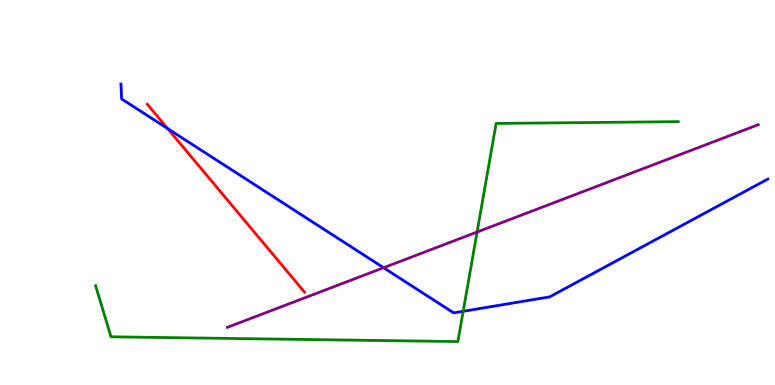[{'lines': ['blue', 'red'], 'intersections': [{'x': 2.16, 'y': 6.66}]}, {'lines': ['green', 'red'], 'intersections': []}, {'lines': ['purple', 'red'], 'intersections': []}, {'lines': ['blue', 'green'], 'intersections': [{'x': 5.98, 'y': 1.91}]}, {'lines': ['blue', 'purple'], 'intersections': [{'x': 4.95, 'y': 3.05}]}, {'lines': ['green', 'purple'], 'intersections': [{'x': 6.16, 'y': 3.97}]}]